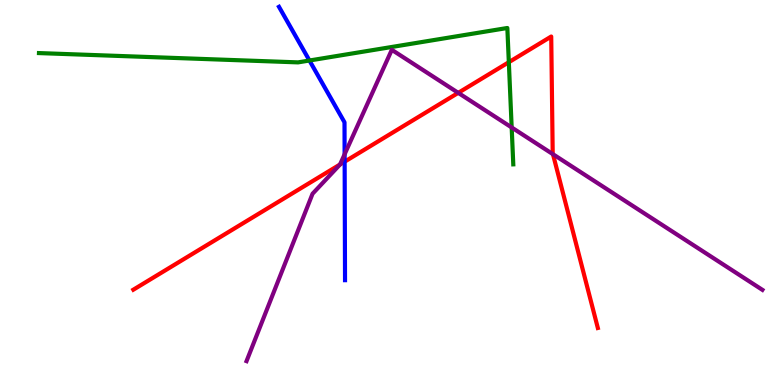[{'lines': ['blue', 'red'], 'intersections': [{'x': 4.45, 'y': 5.8}]}, {'lines': ['green', 'red'], 'intersections': [{'x': 6.57, 'y': 8.38}]}, {'lines': ['purple', 'red'], 'intersections': [{'x': 4.39, 'y': 5.73}, {'x': 5.91, 'y': 7.59}, {'x': 7.13, 'y': 5.99}]}, {'lines': ['blue', 'green'], 'intersections': [{'x': 3.99, 'y': 8.43}]}, {'lines': ['blue', 'purple'], 'intersections': [{'x': 4.45, 'y': 5.99}]}, {'lines': ['green', 'purple'], 'intersections': [{'x': 6.6, 'y': 6.69}]}]